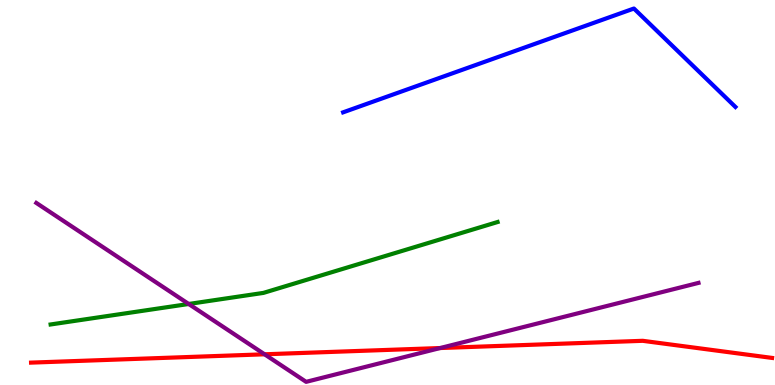[{'lines': ['blue', 'red'], 'intersections': []}, {'lines': ['green', 'red'], 'intersections': []}, {'lines': ['purple', 'red'], 'intersections': [{'x': 3.41, 'y': 0.798}, {'x': 5.68, 'y': 0.96}]}, {'lines': ['blue', 'green'], 'intersections': []}, {'lines': ['blue', 'purple'], 'intersections': []}, {'lines': ['green', 'purple'], 'intersections': [{'x': 2.43, 'y': 2.1}]}]